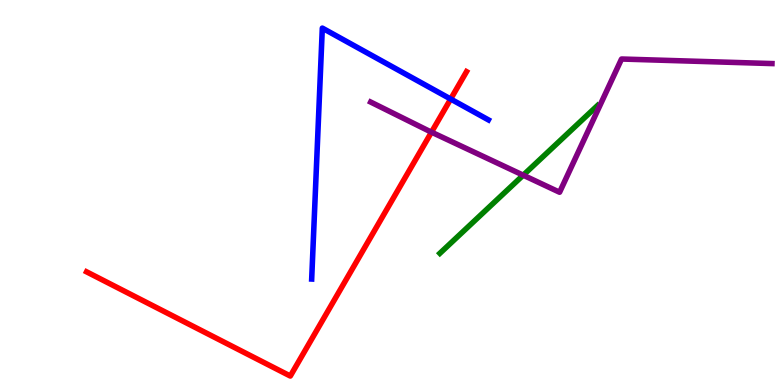[{'lines': ['blue', 'red'], 'intersections': [{'x': 5.82, 'y': 7.43}]}, {'lines': ['green', 'red'], 'intersections': []}, {'lines': ['purple', 'red'], 'intersections': [{'x': 5.57, 'y': 6.57}]}, {'lines': ['blue', 'green'], 'intersections': []}, {'lines': ['blue', 'purple'], 'intersections': []}, {'lines': ['green', 'purple'], 'intersections': [{'x': 6.75, 'y': 5.45}]}]